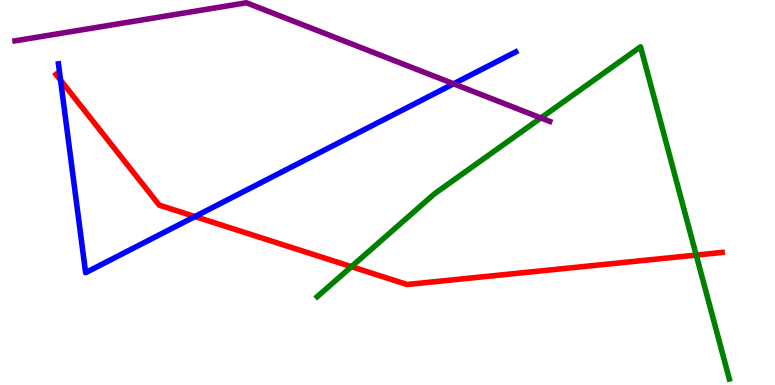[{'lines': ['blue', 'red'], 'intersections': [{'x': 0.782, 'y': 7.92}, {'x': 2.52, 'y': 4.38}]}, {'lines': ['green', 'red'], 'intersections': [{'x': 4.53, 'y': 3.07}, {'x': 8.98, 'y': 3.37}]}, {'lines': ['purple', 'red'], 'intersections': []}, {'lines': ['blue', 'green'], 'intersections': []}, {'lines': ['blue', 'purple'], 'intersections': [{'x': 5.85, 'y': 7.82}]}, {'lines': ['green', 'purple'], 'intersections': [{'x': 6.98, 'y': 6.94}]}]